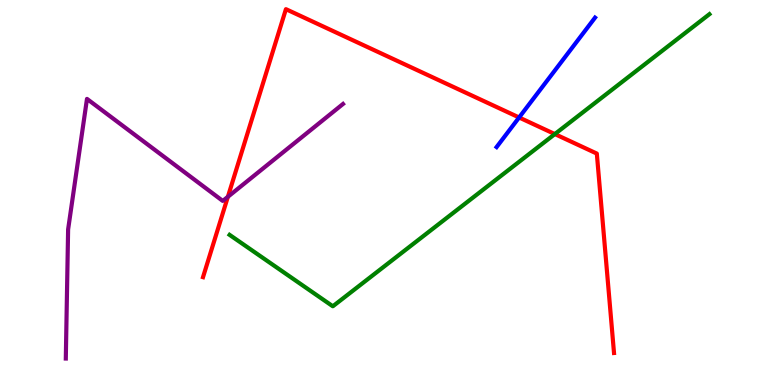[{'lines': ['blue', 'red'], 'intersections': [{'x': 6.7, 'y': 6.95}]}, {'lines': ['green', 'red'], 'intersections': [{'x': 7.16, 'y': 6.52}]}, {'lines': ['purple', 'red'], 'intersections': [{'x': 2.94, 'y': 4.89}]}, {'lines': ['blue', 'green'], 'intersections': []}, {'lines': ['blue', 'purple'], 'intersections': []}, {'lines': ['green', 'purple'], 'intersections': []}]